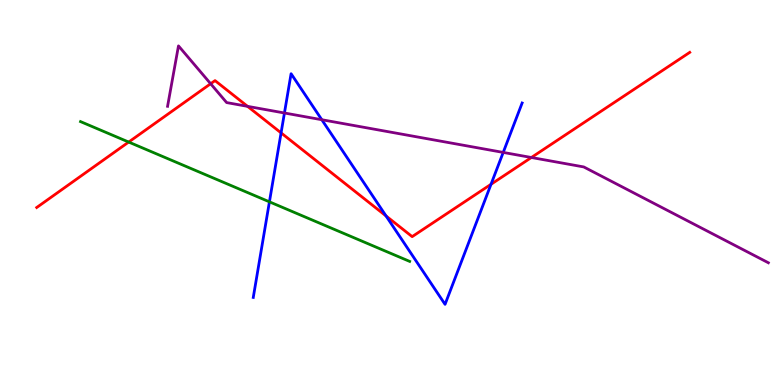[{'lines': ['blue', 'red'], 'intersections': [{'x': 3.63, 'y': 6.55}, {'x': 4.98, 'y': 4.39}, {'x': 6.34, 'y': 5.21}]}, {'lines': ['green', 'red'], 'intersections': [{'x': 1.66, 'y': 6.31}]}, {'lines': ['purple', 'red'], 'intersections': [{'x': 2.72, 'y': 7.83}, {'x': 3.19, 'y': 7.24}, {'x': 6.86, 'y': 5.91}]}, {'lines': ['blue', 'green'], 'intersections': [{'x': 3.48, 'y': 4.76}]}, {'lines': ['blue', 'purple'], 'intersections': [{'x': 3.67, 'y': 7.07}, {'x': 4.15, 'y': 6.89}, {'x': 6.49, 'y': 6.04}]}, {'lines': ['green', 'purple'], 'intersections': []}]